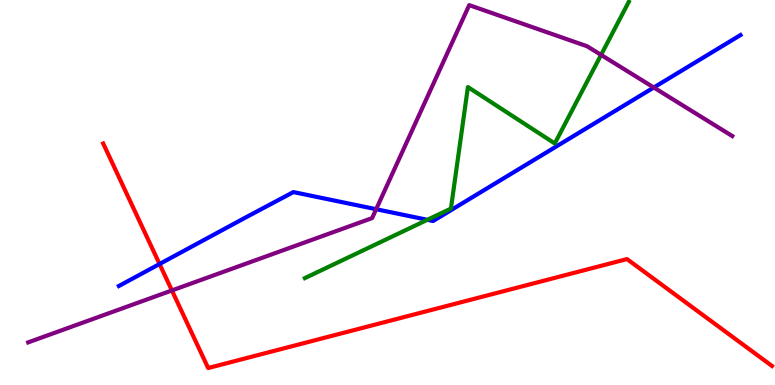[{'lines': ['blue', 'red'], 'intersections': [{'x': 2.06, 'y': 3.14}]}, {'lines': ['green', 'red'], 'intersections': []}, {'lines': ['purple', 'red'], 'intersections': [{'x': 2.22, 'y': 2.46}]}, {'lines': ['blue', 'green'], 'intersections': [{'x': 5.51, 'y': 4.29}]}, {'lines': ['blue', 'purple'], 'intersections': [{'x': 4.85, 'y': 4.57}, {'x': 8.44, 'y': 7.73}]}, {'lines': ['green', 'purple'], 'intersections': [{'x': 7.76, 'y': 8.57}]}]